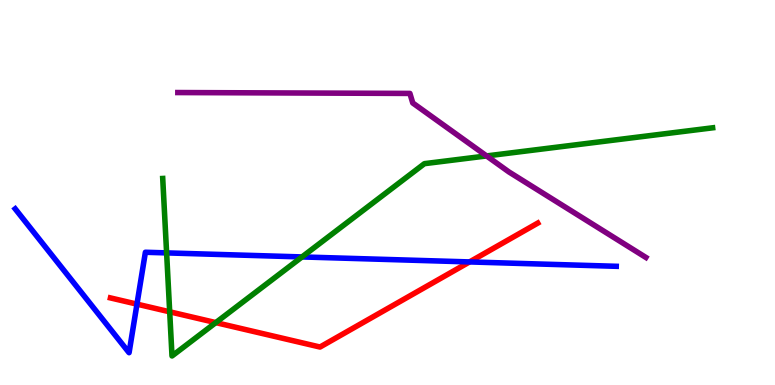[{'lines': ['blue', 'red'], 'intersections': [{'x': 1.77, 'y': 2.1}, {'x': 6.06, 'y': 3.2}]}, {'lines': ['green', 'red'], 'intersections': [{'x': 2.19, 'y': 1.9}, {'x': 2.78, 'y': 1.62}]}, {'lines': ['purple', 'red'], 'intersections': []}, {'lines': ['blue', 'green'], 'intersections': [{'x': 2.15, 'y': 3.43}, {'x': 3.9, 'y': 3.33}]}, {'lines': ['blue', 'purple'], 'intersections': []}, {'lines': ['green', 'purple'], 'intersections': [{'x': 6.28, 'y': 5.95}]}]